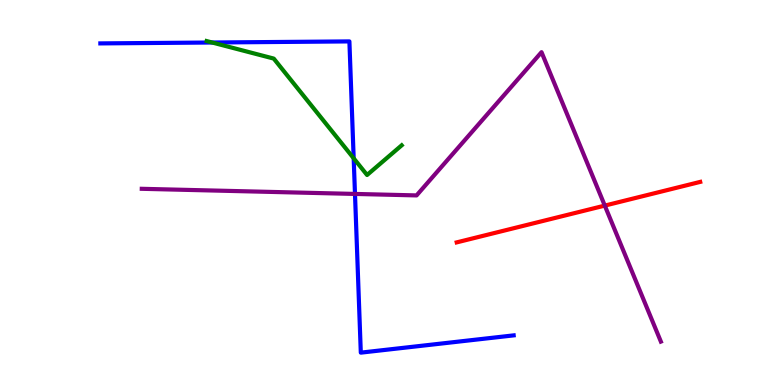[{'lines': ['blue', 'red'], 'intersections': []}, {'lines': ['green', 'red'], 'intersections': []}, {'lines': ['purple', 'red'], 'intersections': [{'x': 7.8, 'y': 4.66}]}, {'lines': ['blue', 'green'], 'intersections': [{'x': 2.74, 'y': 8.9}, {'x': 4.56, 'y': 5.89}]}, {'lines': ['blue', 'purple'], 'intersections': [{'x': 4.58, 'y': 4.96}]}, {'lines': ['green', 'purple'], 'intersections': []}]